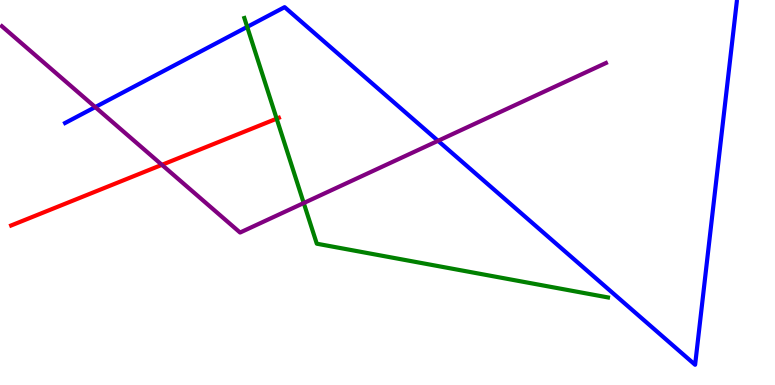[{'lines': ['blue', 'red'], 'intersections': []}, {'lines': ['green', 'red'], 'intersections': [{'x': 3.57, 'y': 6.92}]}, {'lines': ['purple', 'red'], 'intersections': [{'x': 2.09, 'y': 5.72}]}, {'lines': ['blue', 'green'], 'intersections': [{'x': 3.19, 'y': 9.3}]}, {'lines': ['blue', 'purple'], 'intersections': [{'x': 1.23, 'y': 7.22}, {'x': 5.65, 'y': 6.34}]}, {'lines': ['green', 'purple'], 'intersections': [{'x': 3.92, 'y': 4.73}]}]